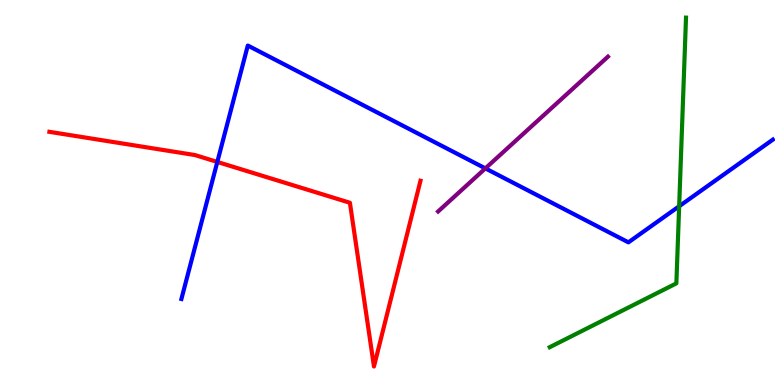[{'lines': ['blue', 'red'], 'intersections': [{'x': 2.8, 'y': 5.79}]}, {'lines': ['green', 'red'], 'intersections': []}, {'lines': ['purple', 'red'], 'intersections': []}, {'lines': ['blue', 'green'], 'intersections': [{'x': 8.76, 'y': 4.64}]}, {'lines': ['blue', 'purple'], 'intersections': [{'x': 6.26, 'y': 5.63}]}, {'lines': ['green', 'purple'], 'intersections': []}]